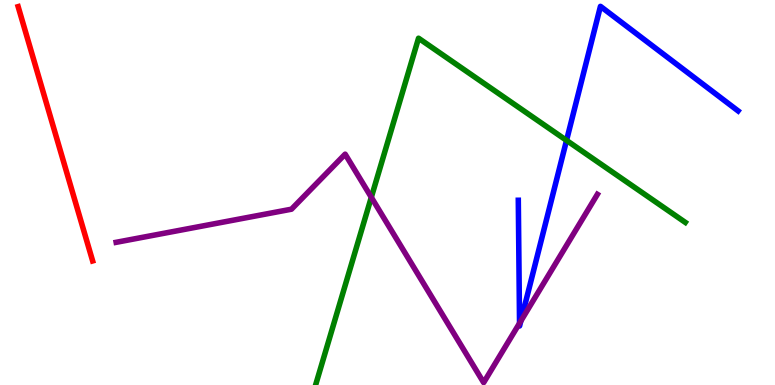[{'lines': ['blue', 'red'], 'intersections': []}, {'lines': ['green', 'red'], 'intersections': []}, {'lines': ['purple', 'red'], 'intersections': []}, {'lines': ['blue', 'green'], 'intersections': [{'x': 7.31, 'y': 6.35}]}, {'lines': ['blue', 'purple'], 'intersections': [{'x': 6.7, 'y': 1.61}, {'x': 6.72, 'y': 1.66}]}, {'lines': ['green', 'purple'], 'intersections': [{'x': 4.79, 'y': 4.88}]}]